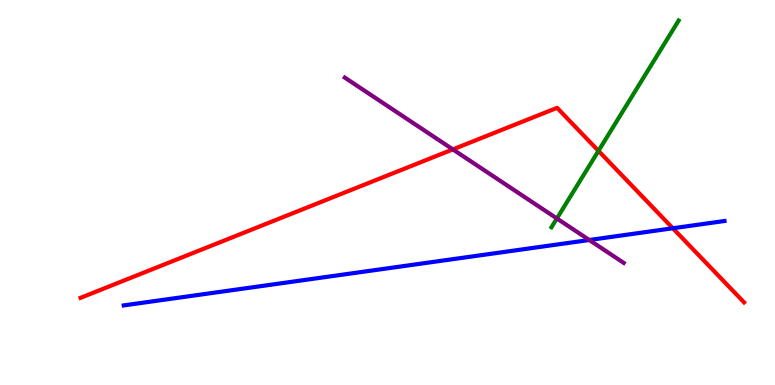[{'lines': ['blue', 'red'], 'intersections': [{'x': 8.68, 'y': 4.07}]}, {'lines': ['green', 'red'], 'intersections': [{'x': 7.72, 'y': 6.08}]}, {'lines': ['purple', 'red'], 'intersections': [{'x': 5.84, 'y': 6.12}]}, {'lines': ['blue', 'green'], 'intersections': []}, {'lines': ['blue', 'purple'], 'intersections': [{'x': 7.6, 'y': 3.77}]}, {'lines': ['green', 'purple'], 'intersections': [{'x': 7.19, 'y': 4.33}]}]